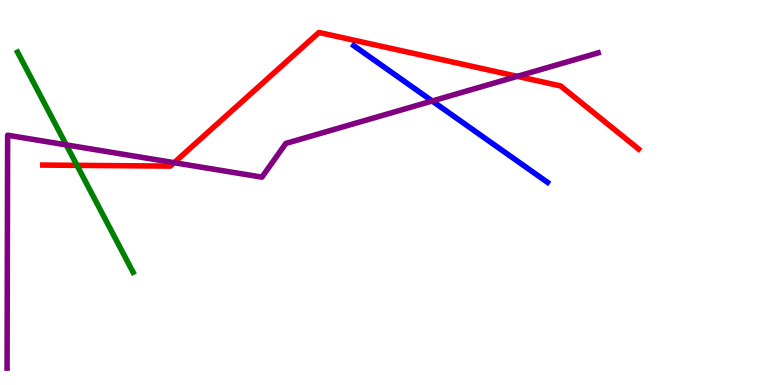[{'lines': ['blue', 'red'], 'intersections': []}, {'lines': ['green', 'red'], 'intersections': [{'x': 0.993, 'y': 5.71}]}, {'lines': ['purple', 'red'], 'intersections': [{'x': 2.25, 'y': 5.77}, {'x': 6.67, 'y': 8.02}]}, {'lines': ['blue', 'green'], 'intersections': []}, {'lines': ['blue', 'purple'], 'intersections': [{'x': 5.58, 'y': 7.38}]}, {'lines': ['green', 'purple'], 'intersections': [{'x': 0.855, 'y': 6.24}]}]